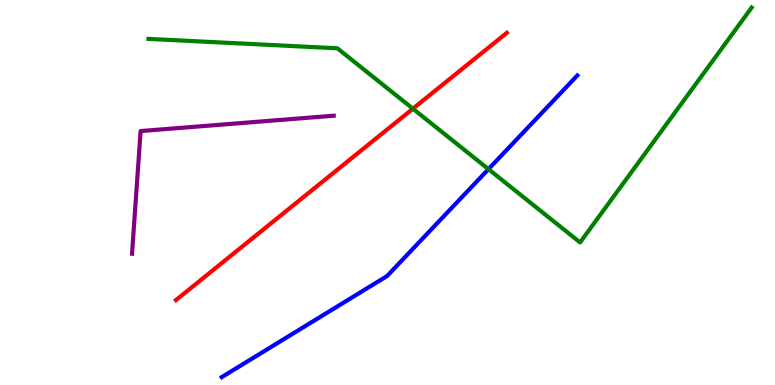[{'lines': ['blue', 'red'], 'intersections': []}, {'lines': ['green', 'red'], 'intersections': [{'x': 5.33, 'y': 7.18}]}, {'lines': ['purple', 'red'], 'intersections': []}, {'lines': ['blue', 'green'], 'intersections': [{'x': 6.3, 'y': 5.61}]}, {'lines': ['blue', 'purple'], 'intersections': []}, {'lines': ['green', 'purple'], 'intersections': []}]